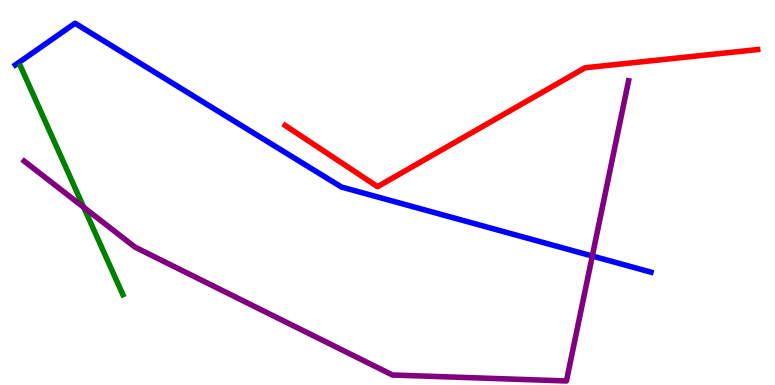[{'lines': ['blue', 'red'], 'intersections': []}, {'lines': ['green', 'red'], 'intersections': []}, {'lines': ['purple', 'red'], 'intersections': []}, {'lines': ['blue', 'green'], 'intersections': []}, {'lines': ['blue', 'purple'], 'intersections': [{'x': 7.64, 'y': 3.35}]}, {'lines': ['green', 'purple'], 'intersections': [{'x': 1.08, 'y': 4.61}]}]